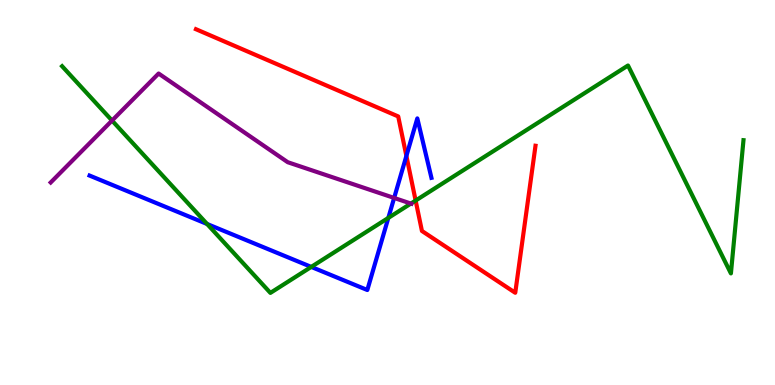[{'lines': ['blue', 'red'], 'intersections': [{'x': 5.24, 'y': 5.95}]}, {'lines': ['green', 'red'], 'intersections': [{'x': 5.36, 'y': 4.79}]}, {'lines': ['purple', 'red'], 'intersections': []}, {'lines': ['blue', 'green'], 'intersections': [{'x': 2.67, 'y': 4.18}, {'x': 4.02, 'y': 3.07}, {'x': 5.01, 'y': 4.34}]}, {'lines': ['blue', 'purple'], 'intersections': [{'x': 5.09, 'y': 4.86}]}, {'lines': ['green', 'purple'], 'intersections': [{'x': 1.45, 'y': 6.87}, {'x': 5.3, 'y': 4.71}]}]